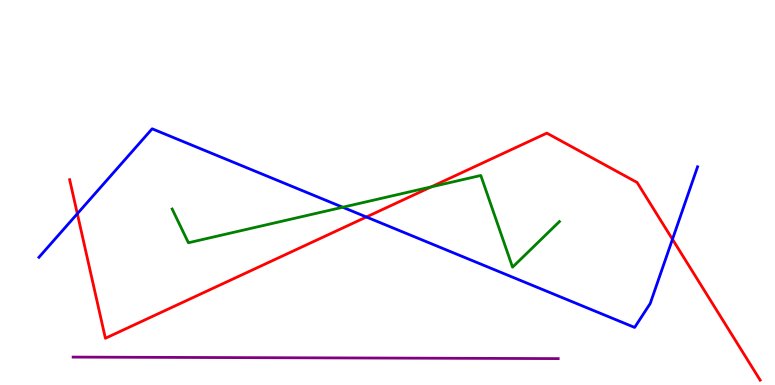[{'lines': ['blue', 'red'], 'intersections': [{'x': 0.998, 'y': 4.45}, {'x': 4.73, 'y': 4.36}, {'x': 8.68, 'y': 3.79}]}, {'lines': ['green', 'red'], 'intersections': [{'x': 5.56, 'y': 5.15}]}, {'lines': ['purple', 'red'], 'intersections': []}, {'lines': ['blue', 'green'], 'intersections': [{'x': 4.42, 'y': 4.62}]}, {'lines': ['blue', 'purple'], 'intersections': []}, {'lines': ['green', 'purple'], 'intersections': []}]